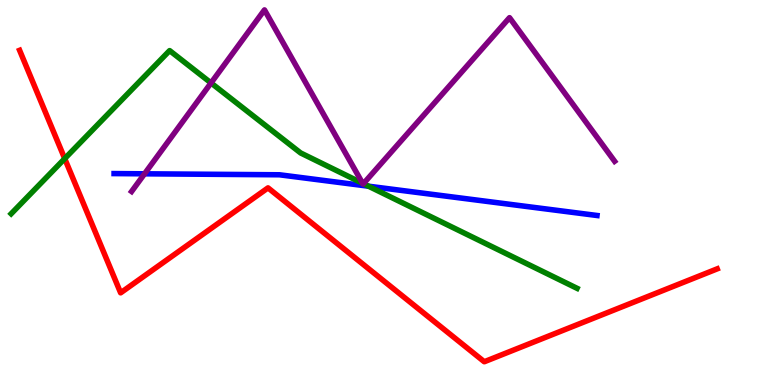[{'lines': ['blue', 'red'], 'intersections': []}, {'lines': ['green', 'red'], 'intersections': [{'x': 0.835, 'y': 5.88}]}, {'lines': ['purple', 'red'], 'intersections': []}, {'lines': ['blue', 'green'], 'intersections': [{'x': 4.75, 'y': 5.16}]}, {'lines': ['blue', 'purple'], 'intersections': [{'x': 1.87, 'y': 5.49}]}, {'lines': ['green', 'purple'], 'intersections': [{'x': 2.72, 'y': 7.85}, {'x': 4.68, 'y': 5.24}, {'x': 4.69, 'y': 5.23}]}]